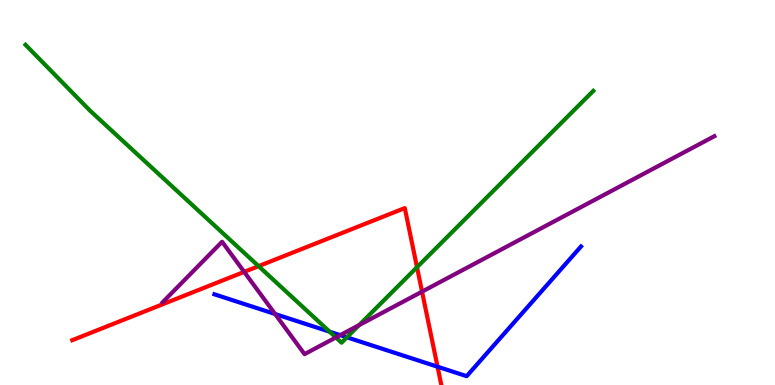[{'lines': ['blue', 'red'], 'intersections': [{'x': 5.65, 'y': 0.475}]}, {'lines': ['green', 'red'], 'intersections': [{'x': 3.34, 'y': 3.09}, {'x': 5.38, 'y': 3.06}]}, {'lines': ['purple', 'red'], 'intersections': [{'x': 3.15, 'y': 2.94}, {'x': 5.45, 'y': 2.42}]}, {'lines': ['blue', 'green'], 'intersections': [{'x': 4.25, 'y': 1.38}, {'x': 4.48, 'y': 1.24}]}, {'lines': ['blue', 'purple'], 'intersections': [{'x': 3.55, 'y': 1.84}, {'x': 4.39, 'y': 1.29}]}, {'lines': ['green', 'purple'], 'intersections': [{'x': 4.33, 'y': 1.23}, {'x': 4.63, 'y': 1.56}]}]